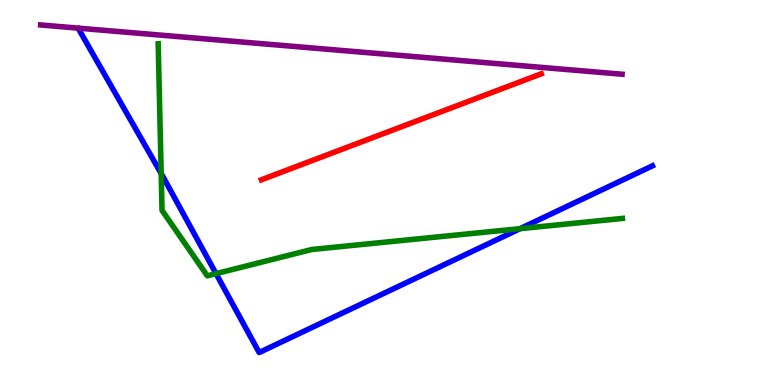[{'lines': ['blue', 'red'], 'intersections': []}, {'lines': ['green', 'red'], 'intersections': []}, {'lines': ['purple', 'red'], 'intersections': []}, {'lines': ['blue', 'green'], 'intersections': [{'x': 2.08, 'y': 5.49}, {'x': 2.79, 'y': 2.89}, {'x': 6.71, 'y': 4.06}]}, {'lines': ['blue', 'purple'], 'intersections': []}, {'lines': ['green', 'purple'], 'intersections': []}]